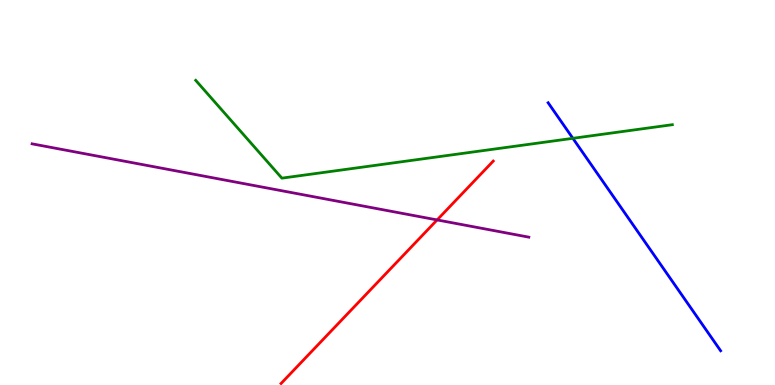[{'lines': ['blue', 'red'], 'intersections': []}, {'lines': ['green', 'red'], 'intersections': []}, {'lines': ['purple', 'red'], 'intersections': [{'x': 5.64, 'y': 4.29}]}, {'lines': ['blue', 'green'], 'intersections': [{'x': 7.39, 'y': 6.41}]}, {'lines': ['blue', 'purple'], 'intersections': []}, {'lines': ['green', 'purple'], 'intersections': []}]